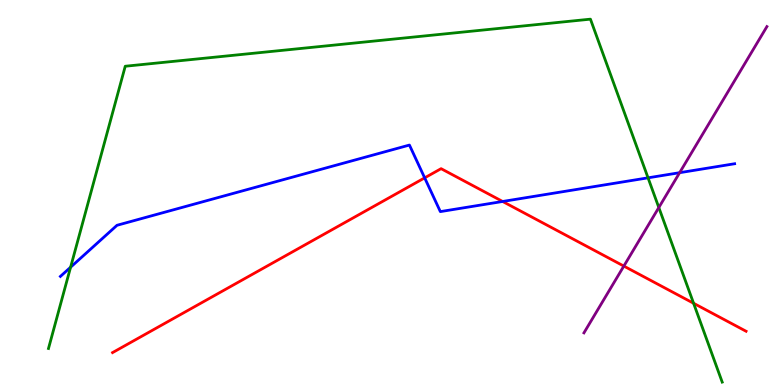[{'lines': ['blue', 'red'], 'intersections': [{'x': 5.48, 'y': 5.38}, {'x': 6.49, 'y': 4.77}]}, {'lines': ['green', 'red'], 'intersections': [{'x': 8.95, 'y': 2.12}]}, {'lines': ['purple', 'red'], 'intersections': [{'x': 8.05, 'y': 3.09}]}, {'lines': ['blue', 'green'], 'intersections': [{'x': 0.911, 'y': 3.06}, {'x': 8.36, 'y': 5.38}]}, {'lines': ['blue', 'purple'], 'intersections': [{'x': 8.77, 'y': 5.51}]}, {'lines': ['green', 'purple'], 'intersections': [{'x': 8.5, 'y': 4.61}]}]